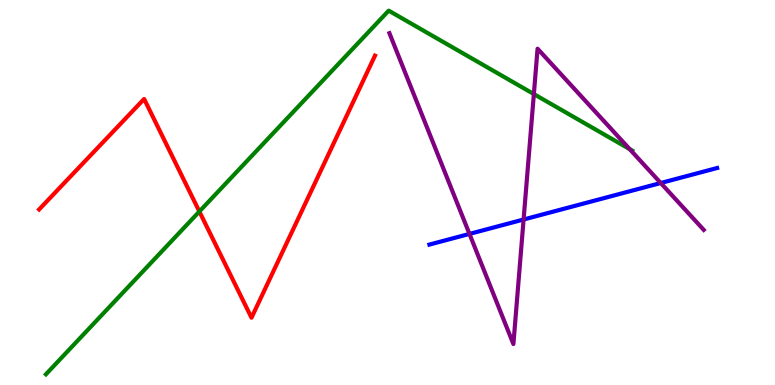[{'lines': ['blue', 'red'], 'intersections': []}, {'lines': ['green', 'red'], 'intersections': [{'x': 2.57, 'y': 4.51}]}, {'lines': ['purple', 'red'], 'intersections': []}, {'lines': ['blue', 'green'], 'intersections': []}, {'lines': ['blue', 'purple'], 'intersections': [{'x': 6.06, 'y': 3.92}, {'x': 6.76, 'y': 4.3}, {'x': 8.53, 'y': 5.25}]}, {'lines': ['green', 'purple'], 'intersections': [{'x': 6.89, 'y': 7.56}, {'x': 8.12, 'y': 6.13}]}]